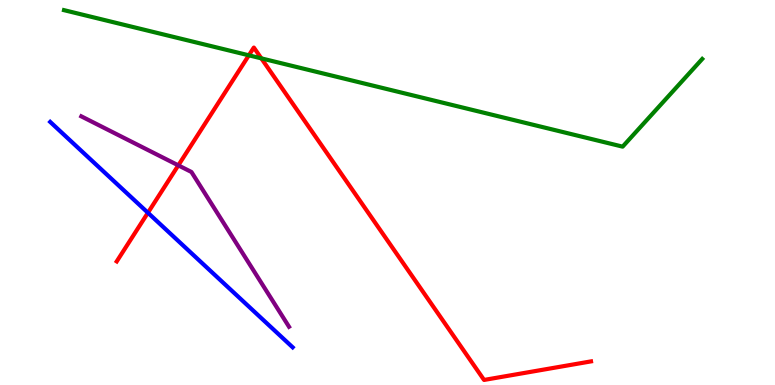[{'lines': ['blue', 'red'], 'intersections': [{'x': 1.91, 'y': 4.47}]}, {'lines': ['green', 'red'], 'intersections': [{'x': 3.21, 'y': 8.56}, {'x': 3.37, 'y': 8.48}]}, {'lines': ['purple', 'red'], 'intersections': [{'x': 2.3, 'y': 5.71}]}, {'lines': ['blue', 'green'], 'intersections': []}, {'lines': ['blue', 'purple'], 'intersections': []}, {'lines': ['green', 'purple'], 'intersections': []}]